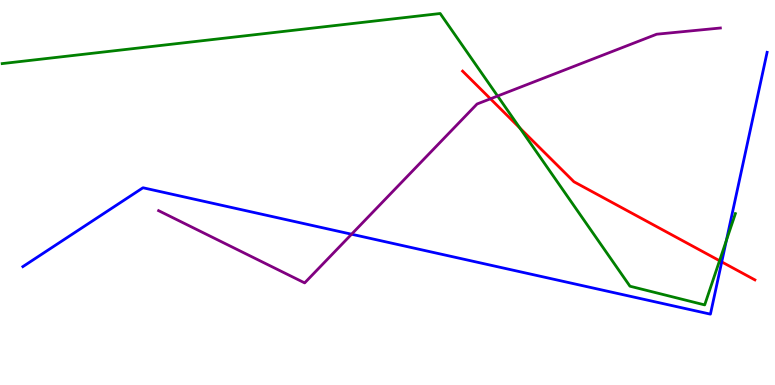[{'lines': ['blue', 'red'], 'intersections': [{'x': 9.31, 'y': 3.2}]}, {'lines': ['green', 'red'], 'intersections': [{'x': 6.71, 'y': 6.67}, {'x': 9.28, 'y': 3.23}]}, {'lines': ['purple', 'red'], 'intersections': [{'x': 6.33, 'y': 7.43}]}, {'lines': ['blue', 'green'], 'intersections': [{'x': 9.37, 'y': 3.76}]}, {'lines': ['blue', 'purple'], 'intersections': [{'x': 4.54, 'y': 3.92}]}, {'lines': ['green', 'purple'], 'intersections': [{'x': 6.42, 'y': 7.51}]}]